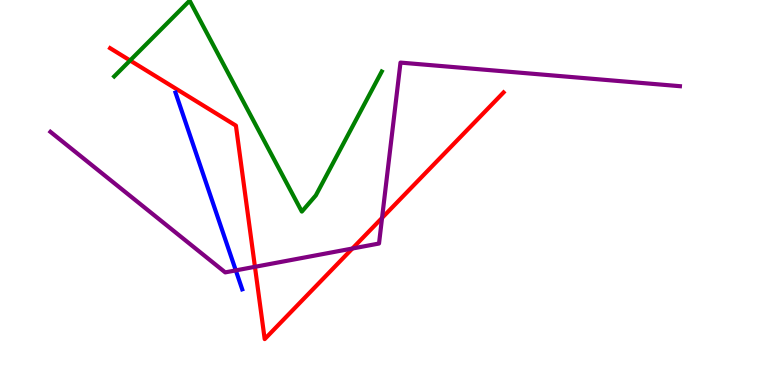[{'lines': ['blue', 'red'], 'intersections': []}, {'lines': ['green', 'red'], 'intersections': [{'x': 1.68, 'y': 8.43}]}, {'lines': ['purple', 'red'], 'intersections': [{'x': 3.29, 'y': 3.07}, {'x': 4.55, 'y': 3.55}, {'x': 4.93, 'y': 4.34}]}, {'lines': ['blue', 'green'], 'intersections': []}, {'lines': ['blue', 'purple'], 'intersections': [{'x': 3.04, 'y': 2.98}]}, {'lines': ['green', 'purple'], 'intersections': []}]